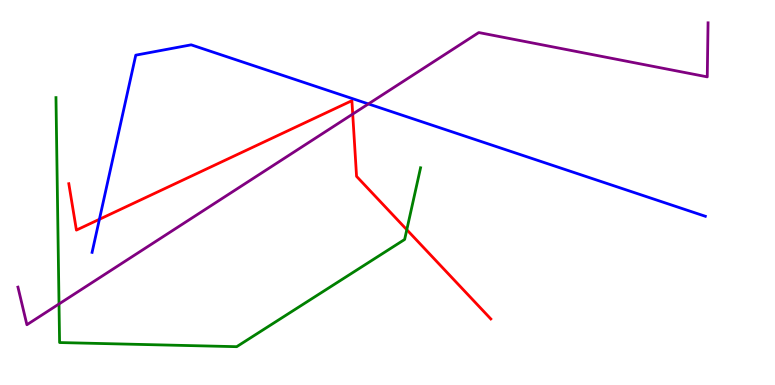[{'lines': ['blue', 'red'], 'intersections': [{'x': 1.28, 'y': 4.3}]}, {'lines': ['green', 'red'], 'intersections': [{'x': 5.25, 'y': 4.03}]}, {'lines': ['purple', 'red'], 'intersections': [{'x': 4.55, 'y': 7.04}]}, {'lines': ['blue', 'green'], 'intersections': []}, {'lines': ['blue', 'purple'], 'intersections': [{'x': 4.75, 'y': 7.3}]}, {'lines': ['green', 'purple'], 'intersections': [{'x': 0.761, 'y': 2.1}]}]